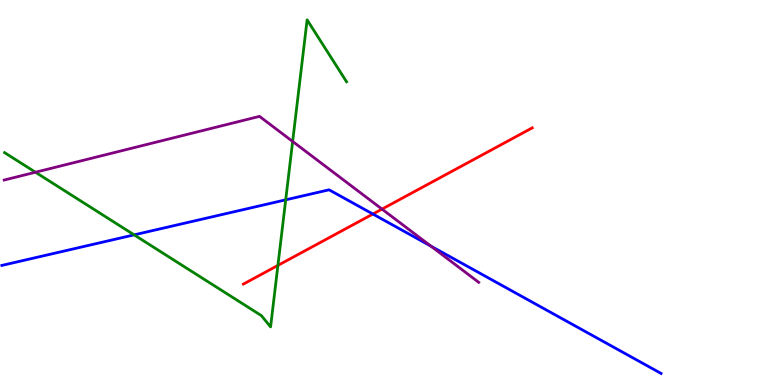[{'lines': ['blue', 'red'], 'intersections': [{'x': 4.81, 'y': 4.44}]}, {'lines': ['green', 'red'], 'intersections': [{'x': 3.59, 'y': 3.11}]}, {'lines': ['purple', 'red'], 'intersections': [{'x': 4.93, 'y': 4.57}]}, {'lines': ['blue', 'green'], 'intersections': [{'x': 1.73, 'y': 3.9}, {'x': 3.69, 'y': 4.81}]}, {'lines': ['blue', 'purple'], 'intersections': [{'x': 5.56, 'y': 3.61}]}, {'lines': ['green', 'purple'], 'intersections': [{'x': 0.458, 'y': 5.53}, {'x': 3.78, 'y': 6.33}]}]